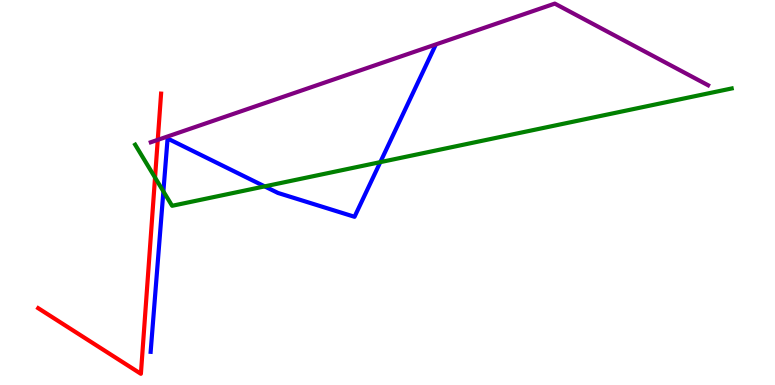[{'lines': ['blue', 'red'], 'intersections': []}, {'lines': ['green', 'red'], 'intersections': [{'x': 2.0, 'y': 5.39}]}, {'lines': ['purple', 'red'], 'intersections': [{'x': 2.04, 'y': 6.37}]}, {'lines': ['blue', 'green'], 'intersections': [{'x': 2.11, 'y': 5.03}, {'x': 3.42, 'y': 5.16}, {'x': 4.91, 'y': 5.79}]}, {'lines': ['blue', 'purple'], 'intersections': []}, {'lines': ['green', 'purple'], 'intersections': []}]